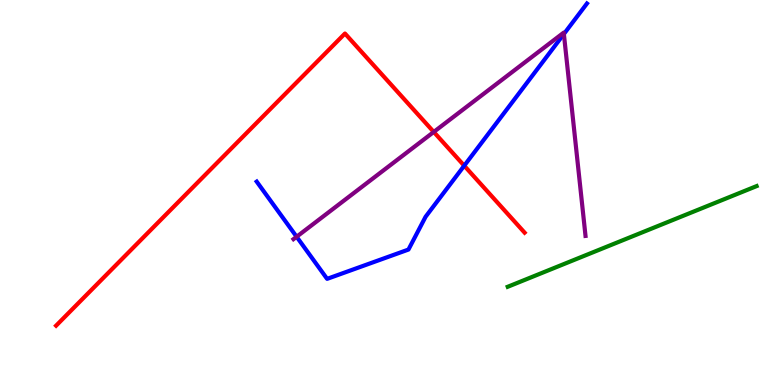[{'lines': ['blue', 'red'], 'intersections': [{'x': 5.99, 'y': 5.7}]}, {'lines': ['green', 'red'], 'intersections': []}, {'lines': ['purple', 'red'], 'intersections': [{'x': 5.6, 'y': 6.57}]}, {'lines': ['blue', 'green'], 'intersections': []}, {'lines': ['blue', 'purple'], 'intersections': [{'x': 3.83, 'y': 3.85}, {'x': 7.28, 'y': 9.12}]}, {'lines': ['green', 'purple'], 'intersections': []}]